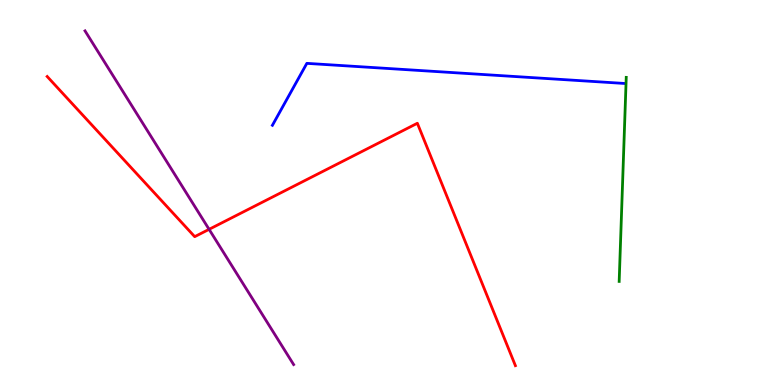[{'lines': ['blue', 'red'], 'intersections': []}, {'lines': ['green', 'red'], 'intersections': []}, {'lines': ['purple', 'red'], 'intersections': [{'x': 2.7, 'y': 4.04}]}, {'lines': ['blue', 'green'], 'intersections': []}, {'lines': ['blue', 'purple'], 'intersections': []}, {'lines': ['green', 'purple'], 'intersections': []}]